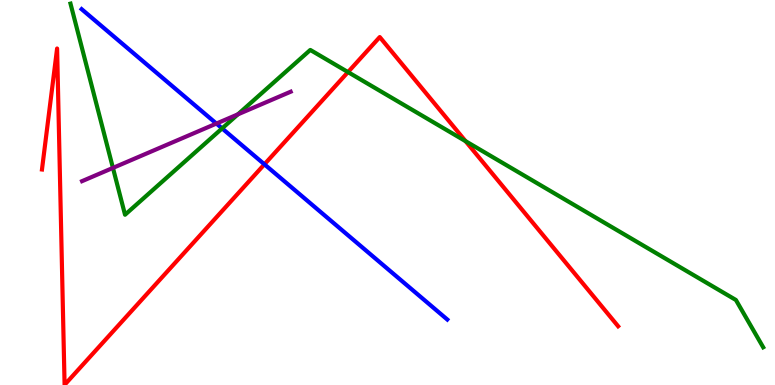[{'lines': ['blue', 'red'], 'intersections': [{'x': 3.41, 'y': 5.73}]}, {'lines': ['green', 'red'], 'intersections': [{'x': 4.49, 'y': 8.13}, {'x': 6.01, 'y': 6.33}]}, {'lines': ['purple', 'red'], 'intersections': []}, {'lines': ['blue', 'green'], 'intersections': [{'x': 2.87, 'y': 6.67}]}, {'lines': ['blue', 'purple'], 'intersections': [{'x': 2.79, 'y': 6.79}]}, {'lines': ['green', 'purple'], 'intersections': [{'x': 1.46, 'y': 5.64}, {'x': 3.07, 'y': 7.03}]}]